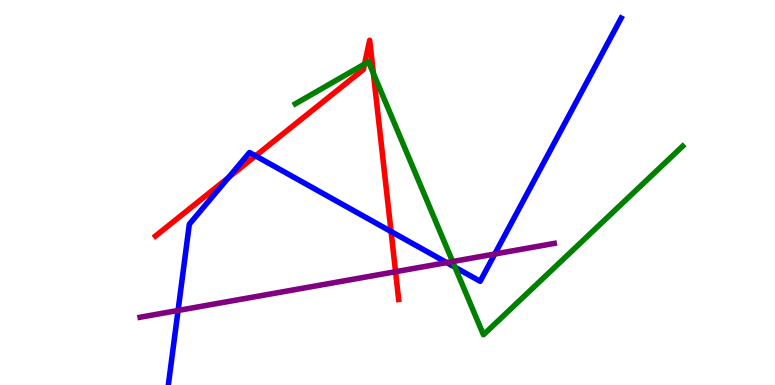[{'lines': ['blue', 'red'], 'intersections': [{'x': 2.95, 'y': 5.39}, {'x': 3.3, 'y': 5.95}, {'x': 5.05, 'y': 3.99}]}, {'lines': ['green', 'red'], 'intersections': [{'x': 4.7, 'y': 8.34}, {'x': 4.82, 'y': 8.09}]}, {'lines': ['purple', 'red'], 'intersections': [{'x': 5.1, 'y': 2.94}]}, {'lines': ['blue', 'green'], 'intersections': [{'x': 5.87, 'y': 3.06}]}, {'lines': ['blue', 'purple'], 'intersections': [{'x': 2.3, 'y': 1.94}, {'x': 5.76, 'y': 3.18}, {'x': 6.38, 'y': 3.4}]}, {'lines': ['green', 'purple'], 'intersections': [{'x': 5.84, 'y': 3.21}]}]